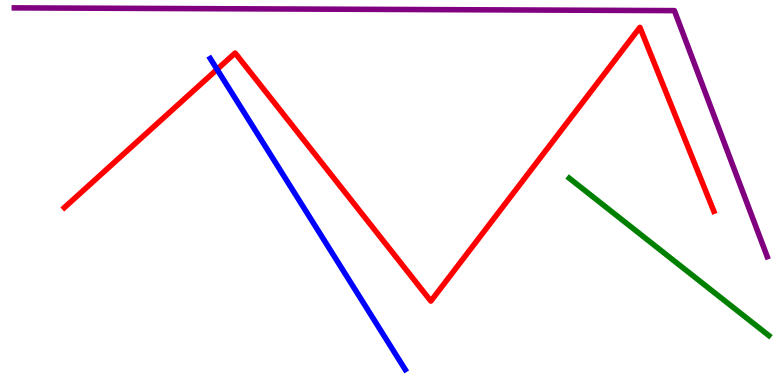[{'lines': ['blue', 'red'], 'intersections': [{'x': 2.8, 'y': 8.2}]}, {'lines': ['green', 'red'], 'intersections': []}, {'lines': ['purple', 'red'], 'intersections': []}, {'lines': ['blue', 'green'], 'intersections': []}, {'lines': ['blue', 'purple'], 'intersections': []}, {'lines': ['green', 'purple'], 'intersections': []}]